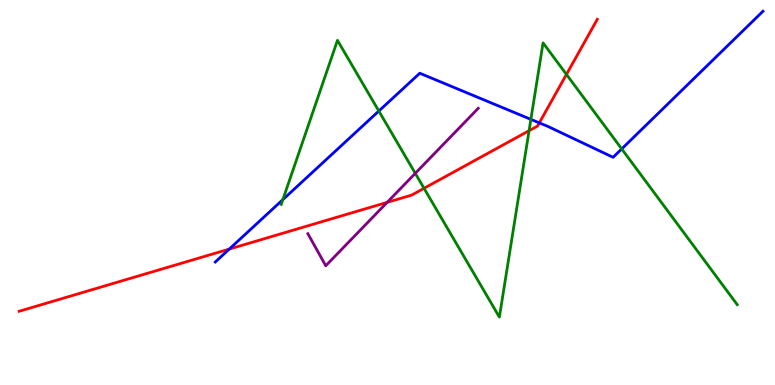[{'lines': ['blue', 'red'], 'intersections': [{'x': 2.96, 'y': 3.53}, {'x': 6.96, 'y': 6.81}]}, {'lines': ['green', 'red'], 'intersections': [{'x': 5.47, 'y': 5.11}, {'x': 6.83, 'y': 6.61}, {'x': 7.31, 'y': 8.07}]}, {'lines': ['purple', 'red'], 'intersections': [{'x': 5.0, 'y': 4.74}]}, {'lines': ['blue', 'green'], 'intersections': [{'x': 3.65, 'y': 4.82}, {'x': 4.89, 'y': 7.12}, {'x': 6.85, 'y': 6.9}, {'x': 8.02, 'y': 6.13}]}, {'lines': ['blue', 'purple'], 'intersections': []}, {'lines': ['green', 'purple'], 'intersections': [{'x': 5.36, 'y': 5.5}]}]